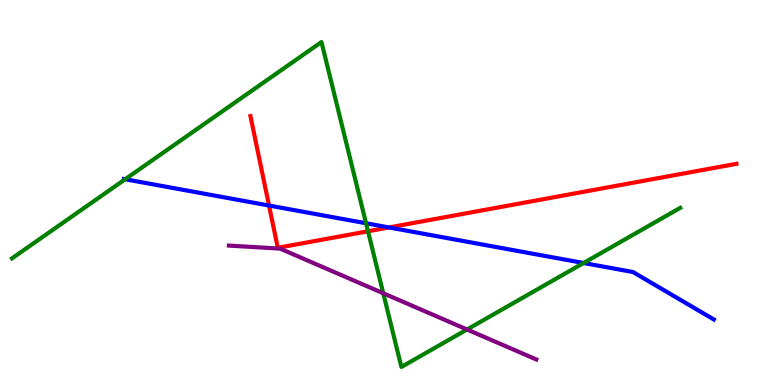[{'lines': ['blue', 'red'], 'intersections': [{'x': 3.47, 'y': 4.66}, {'x': 5.02, 'y': 4.09}]}, {'lines': ['green', 'red'], 'intersections': [{'x': 4.75, 'y': 3.99}]}, {'lines': ['purple', 'red'], 'intersections': []}, {'lines': ['blue', 'green'], 'intersections': [{'x': 1.62, 'y': 5.34}, {'x': 4.72, 'y': 4.2}, {'x': 7.53, 'y': 3.17}]}, {'lines': ['blue', 'purple'], 'intersections': []}, {'lines': ['green', 'purple'], 'intersections': [{'x': 4.95, 'y': 2.38}, {'x': 6.03, 'y': 1.44}]}]